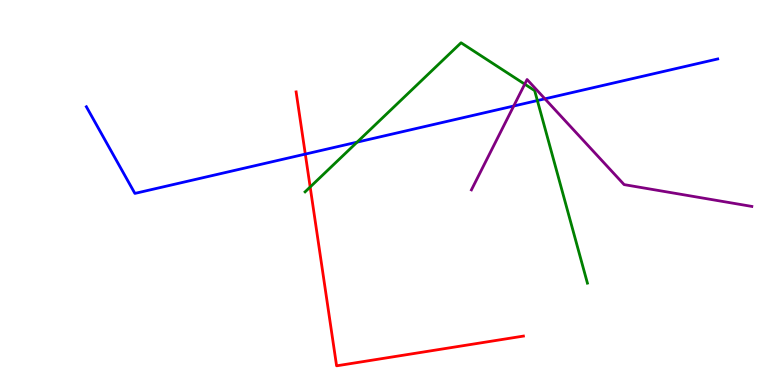[{'lines': ['blue', 'red'], 'intersections': [{'x': 3.94, 'y': 6.0}]}, {'lines': ['green', 'red'], 'intersections': [{'x': 4.0, 'y': 5.14}]}, {'lines': ['purple', 'red'], 'intersections': []}, {'lines': ['blue', 'green'], 'intersections': [{'x': 4.61, 'y': 6.31}, {'x': 6.93, 'y': 7.39}]}, {'lines': ['blue', 'purple'], 'intersections': [{'x': 6.63, 'y': 7.25}, {'x': 7.03, 'y': 7.43}]}, {'lines': ['green', 'purple'], 'intersections': [{'x': 6.77, 'y': 7.81}]}]